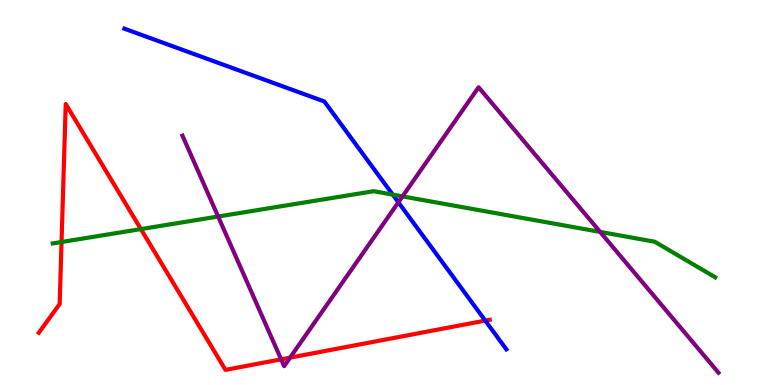[{'lines': ['blue', 'red'], 'intersections': [{'x': 6.26, 'y': 1.67}]}, {'lines': ['green', 'red'], 'intersections': [{'x': 0.794, 'y': 3.71}, {'x': 1.82, 'y': 4.05}]}, {'lines': ['purple', 'red'], 'intersections': [{'x': 3.63, 'y': 0.667}, {'x': 3.74, 'y': 0.711}]}, {'lines': ['blue', 'green'], 'intersections': [{'x': 5.07, 'y': 4.94}]}, {'lines': ['blue', 'purple'], 'intersections': [{'x': 5.14, 'y': 4.75}]}, {'lines': ['green', 'purple'], 'intersections': [{'x': 2.81, 'y': 4.38}, {'x': 5.19, 'y': 4.9}, {'x': 7.74, 'y': 3.98}]}]